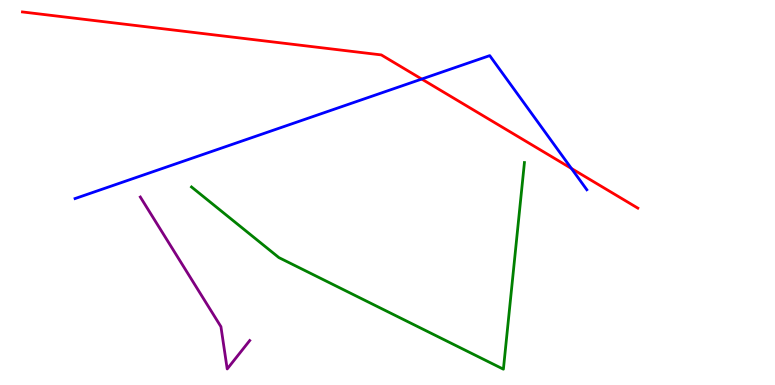[{'lines': ['blue', 'red'], 'intersections': [{'x': 5.44, 'y': 7.95}, {'x': 7.37, 'y': 5.62}]}, {'lines': ['green', 'red'], 'intersections': []}, {'lines': ['purple', 'red'], 'intersections': []}, {'lines': ['blue', 'green'], 'intersections': []}, {'lines': ['blue', 'purple'], 'intersections': []}, {'lines': ['green', 'purple'], 'intersections': []}]